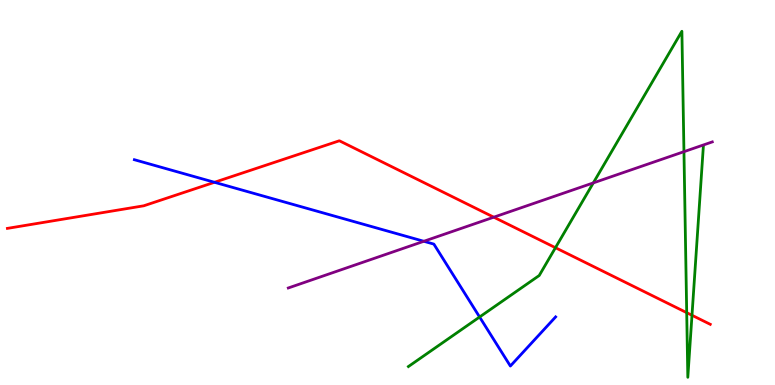[{'lines': ['blue', 'red'], 'intersections': [{'x': 2.77, 'y': 5.27}]}, {'lines': ['green', 'red'], 'intersections': [{'x': 7.17, 'y': 3.57}, {'x': 8.86, 'y': 1.88}, {'x': 8.93, 'y': 1.81}]}, {'lines': ['purple', 'red'], 'intersections': [{'x': 6.37, 'y': 4.36}]}, {'lines': ['blue', 'green'], 'intersections': [{'x': 6.19, 'y': 1.77}]}, {'lines': ['blue', 'purple'], 'intersections': [{'x': 5.47, 'y': 3.73}]}, {'lines': ['green', 'purple'], 'intersections': [{'x': 7.66, 'y': 5.25}, {'x': 8.83, 'y': 6.06}]}]